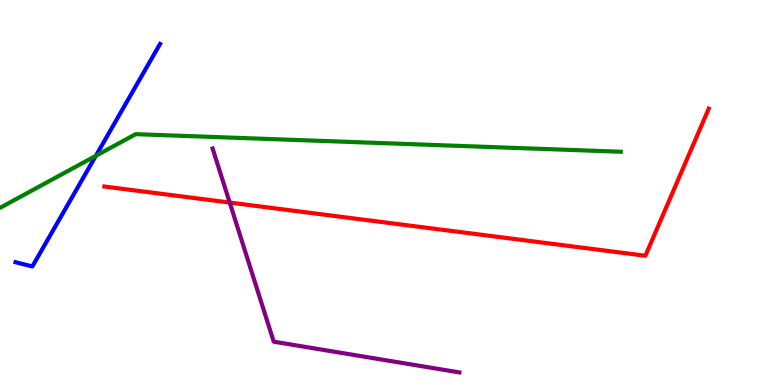[{'lines': ['blue', 'red'], 'intersections': []}, {'lines': ['green', 'red'], 'intersections': []}, {'lines': ['purple', 'red'], 'intersections': [{'x': 2.96, 'y': 4.74}]}, {'lines': ['blue', 'green'], 'intersections': [{'x': 1.24, 'y': 5.95}]}, {'lines': ['blue', 'purple'], 'intersections': []}, {'lines': ['green', 'purple'], 'intersections': []}]